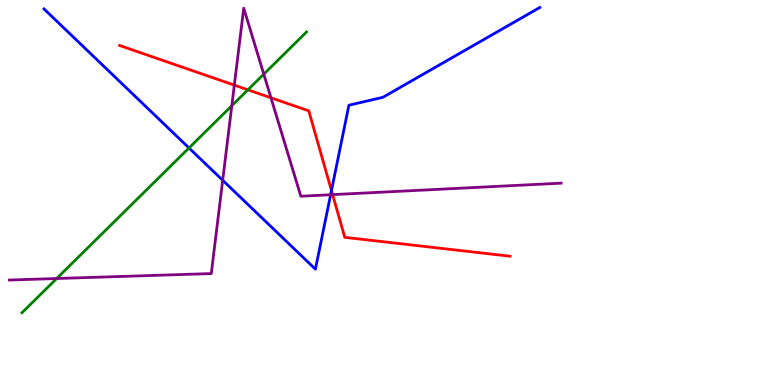[{'lines': ['blue', 'red'], 'intersections': [{'x': 4.28, 'y': 5.05}]}, {'lines': ['green', 'red'], 'intersections': [{'x': 3.2, 'y': 7.67}]}, {'lines': ['purple', 'red'], 'intersections': [{'x': 3.02, 'y': 7.79}, {'x': 3.5, 'y': 7.46}, {'x': 4.29, 'y': 4.94}]}, {'lines': ['blue', 'green'], 'intersections': [{'x': 2.44, 'y': 6.16}]}, {'lines': ['blue', 'purple'], 'intersections': [{'x': 2.87, 'y': 5.32}, {'x': 4.27, 'y': 4.94}]}, {'lines': ['green', 'purple'], 'intersections': [{'x': 0.731, 'y': 2.77}, {'x': 2.99, 'y': 7.25}, {'x': 3.4, 'y': 8.07}]}]